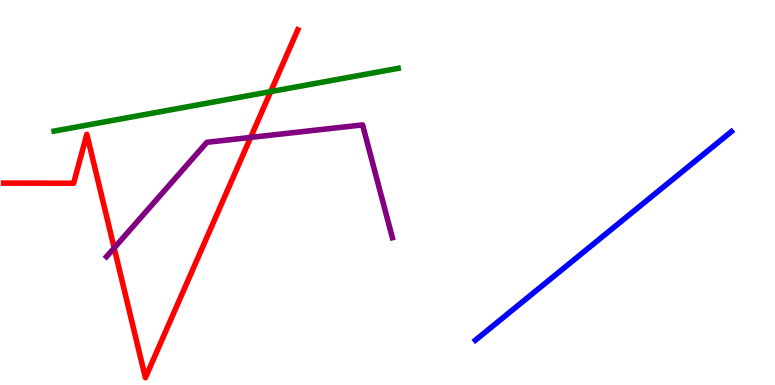[{'lines': ['blue', 'red'], 'intersections': []}, {'lines': ['green', 'red'], 'intersections': [{'x': 3.49, 'y': 7.62}]}, {'lines': ['purple', 'red'], 'intersections': [{'x': 1.47, 'y': 3.56}, {'x': 3.23, 'y': 6.43}]}, {'lines': ['blue', 'green'], 'intersections': []}, {'lines': ['blue', 'purple'], 'intersections': []}, {'lines': ['green', 'purple'], 'intersections': []}]